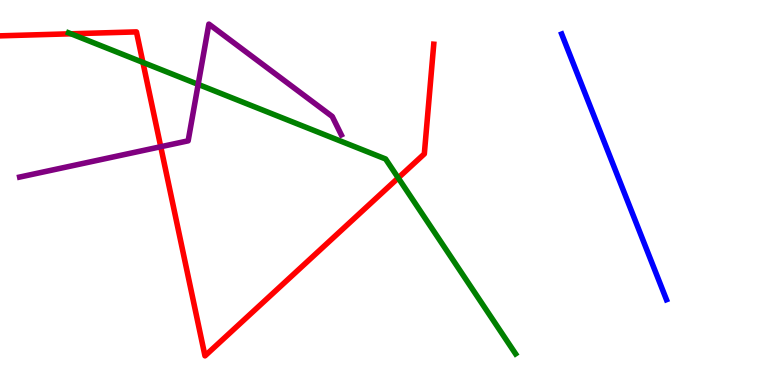[{'lines': ['blue', 'red'], 'intersections': []}, {'lines': ['green', 'red'], 'intersections': [{'x': 0.916, 'y': 9.12}, {'x': 1.84, 'y': 8.38}, {'x': 5.14, 'y': 5.38}]}, {'lines': ['purple', 'red'], 'intersections': [{'x': 2.07, 'y': 6.19}]}, {'lines': ['blue', 'green'], 'intersections': []}, {'lines': ['blue', 'purple'], 'intersections': []}, {'lines': ['green', 'purple'], 'intersections': [{'x': 2.56, 'y': 7.81}]}]